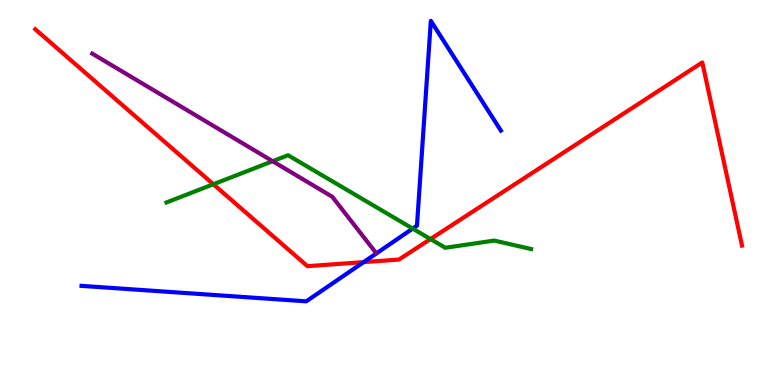[{'lines': ['blue', 'red'], 'intersections': [{'x': 4.69, 'y': 3.19}]}, {'lines': ['green', 'red'], 'intersections': [{'x': 2.75, 'y': 5.21}, {'x': 5.55, 'y': 3.79}]}, {'lines': ['purple', 'red'], 'intersections': []}, {'lines': ['blue', 'green'], 'intersections': [{'x': 5.33, 'y': 4.06}]}, {'lines': ['blue', 'purple'], 'intersections': []}, {'lines': ['green', 'purple'], 'intersections': [{'x': 3.52, 'y': 5.81}]}]